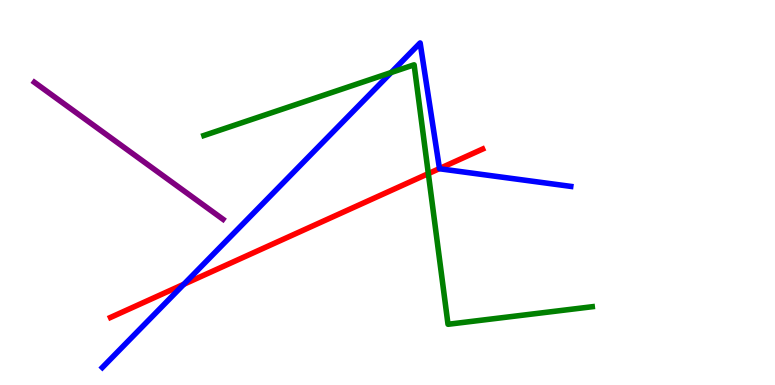[{'lines': ['blue', 'red'], 'intersections': [{'x': 2.37, 'y': 2.62}, {'x': 5.67, 'y': 5.62}]}, {'lines': ['green', 'red'], 'intersections': [{'x': 5.53, 'y': 5.49}]}, {'lines': ['purple', 'red'], 'intersections': []}, {'lines': ['blue', 'green'], 'intersections': [{'x': 5.05, 'y': 8.12}]}, {'lines': ['blue', 'purple'], 'intersections': []}, {'lines': ['green', 'purple'], 'intersections': []}]